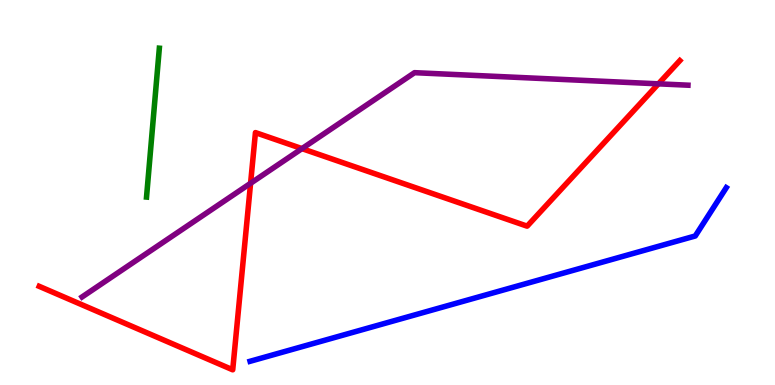[{'lines': ['blue', 'red'], 'intersections': []}, {'lines': ['green', 'red'], 'intersections': []}, {'lines': ['purple', 'red'], 'intersections': [{'x': 3.23, 'y': 5.24}, {'x': 3.9, 'y': 6.14}, {'x': 8.5, 'y': 7.82}]}, {'lines': ['blue', 'green'], 'intersections': []}, {'lines': ['blue', 'purple'], 'intersections': []}, {'lines': ['green', 'purple'], 'intersections': []}]